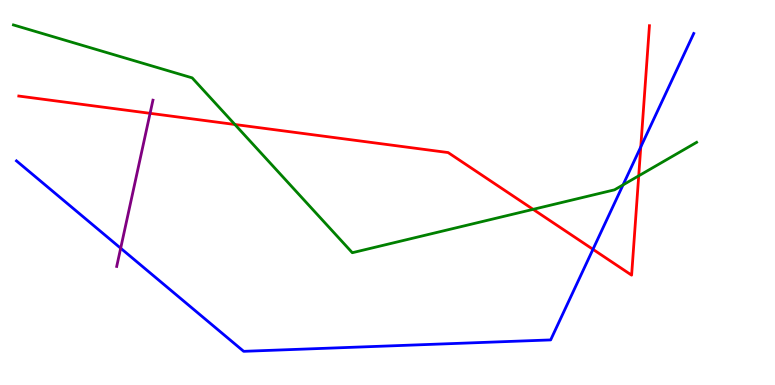[{'lines': ['blue', 'red'], 'intersections': [{'x': 7.65, 'y': 3.52}, {'x': 8.27, 'y': 6.18}]}, {'lines': ['green', 'red'], 'intersections': [{'x': 3.03, 'y': 6.77}, {'x': 6.88, 'y': 4.56}, {'x': 8.24, 'y': 5.43}]}, {'lines': ['purple', 'red'], 'intersections': [{'x': 1.94, 'y': 7.06}]}, {'lines': ['blue', 'green'], 'intersections': [{'x': 8.04, 'y': 5.2}]}, {'lines': ['blue', 'purple'], 'intersections': [{'x': 1.56, 'y': 3.55}]}, {'lines': ['green', 'purple'], 'intersections': []}]